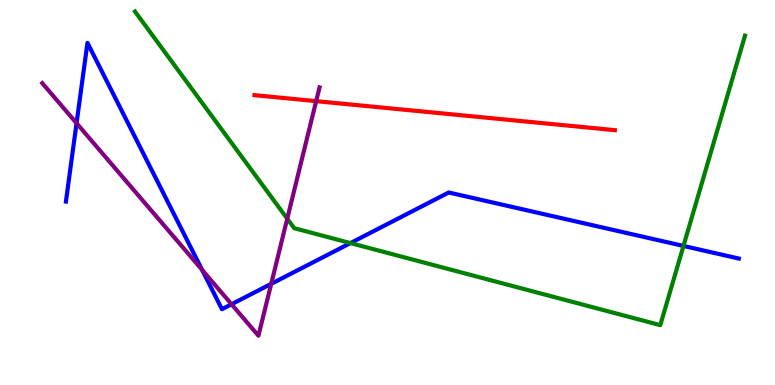[{'lines': ['blue', 'red'], 'intersections': []}, {'lines': ['green', 'red'], 'intersections': []}, {'lines': ['purple', 'red'], 'intersections': [{'x': 4.08, 'y': 7.37}]}, {'lines': ['blue', 'green'], 'intersections': [{'x': 4.52, 'y': 3.69}, {'x': 8.82, 'y': 3.61}]}, {'lines': ['blue', 'purple'], 'intersections': [{'x': 0.988, 'y': 6.8}, {'x': 2.61, 'y': 2.99}, {'x': 2.99, 'y': 2.1}, {'x': 3.5, 'y': 2.63}]}, {'lines': ['green', 'purple'], 'intersections': [{'x': 3.71, 'y': 4.32}]}]